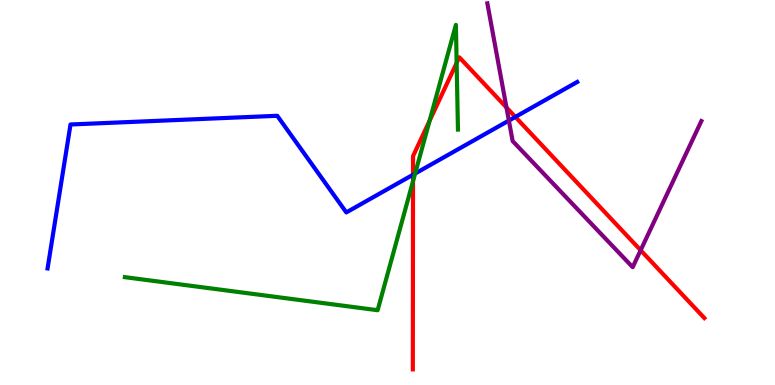[{'lines': ['blue', 'red'], 'intersections': [{'x': 5.33, 'y': 5.46}, {'x': 6.65, 'y': 6.96}]}, {'lines': ['green', 'red'], 'intersections': [{'x': 5.33, 'y': 5.29}, {'x': 5.54, 'y': 6.86}, {'x': 5.89, 'y': 8.37}]}, {'lines': ['purple', 'red'], 'intersections': [{'x': 6.54, 'y': 7.21}, {'x': 8.27, 'y': 3.5}]}, {'lines': ['blue', 'green'], 'intersections': [{'x': 5.36, 'y': 5.49}]}, {'lines': ['blue', 'purple'], 'intersections': [{'x': 6.57, 'y': 6.87}]}, {'lines': ['green', 'purple'], 'intersections': []}]